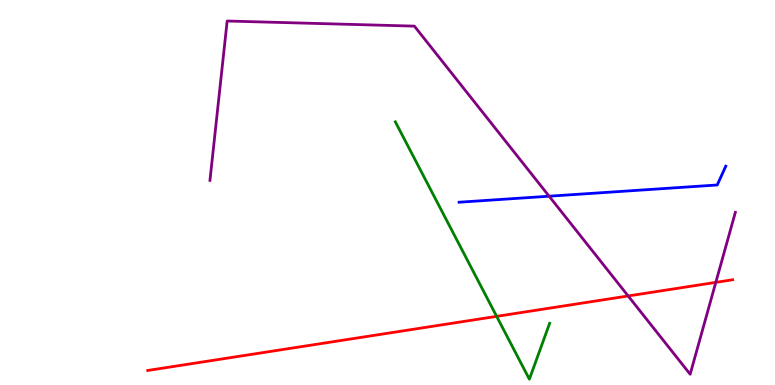[{'lines': ['blue', 'red'], 'intersections': []}, {'lines': ['green', 'red'], 'intersections': [{'x': 6.41, 'y': 1.78}]}, {'lines': ['purple', 'red'], 'intersections': [{'x': 8.11, 'y': 2.31}, {'x': 9.24, 'y': 2.67}]}, {'lines': ['blue', 'green'], 'intersections': []}, {'lines': ['blue', 'purple'], 'intersections': [{'x': 7.09, 'y': 4.9}]}, {'lines': ['green', 'purple'], 'intersections': []}]